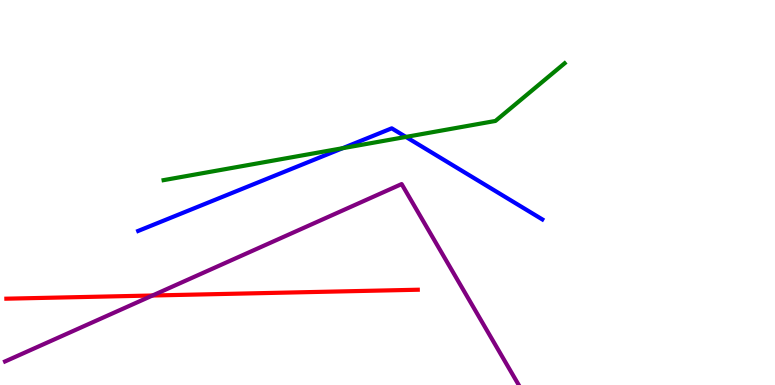[{'lines': ['blue', 'red'], 'intersections': []}, {'lines': ['green', 'red'], 'intersections': []}, {'lines': ['purple', 'red'], 'intersections': [{'x': 1.97, 'y': 2.32}]}, {'lines': ['blue', 'green'], 'intersections': [{'x': 4.42, 'y': 6.15}, {'x': 5.24, 'y': 6.44}]}, {'lines': ['blue', 'purple'], 'intersections': []}, {'lines': ['green', 'purple'], 'intersections': []}]